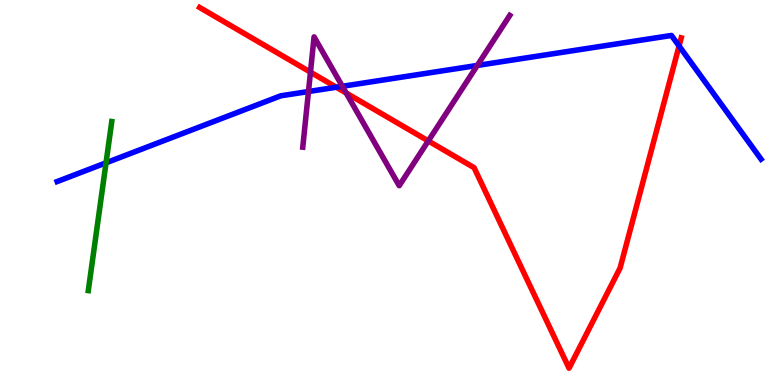[{'lines': ['blue', 'red'], 'intersections': [{'x': 4.34, 'y': 7.73}, {'x': 8.76, 'y': 8.81}]}, {'lines': ['green', 'red'], 'intersections': []}, {'lines': ['purple', 'red'], 'intersections': [{'x': 4.01, 'y': 8.13}, {'x': 4.47, 'y': 7.58}, {'x': 5.53, 'y': 6.34}]}, {'lines': ['blue', 'green'], 'intersections': [{'x': 1.37, 'y': 5.77}]}, {'lines': ['blue', 'purple'], 'intersections': [{'x': 3.98, 'y': 7.62}, {'x': 4.42, 'y': 7.76}, {'x': 6.16, 'y': 8.3}]}, {'lines': ['green', 'purple'], 'intersections': []}]